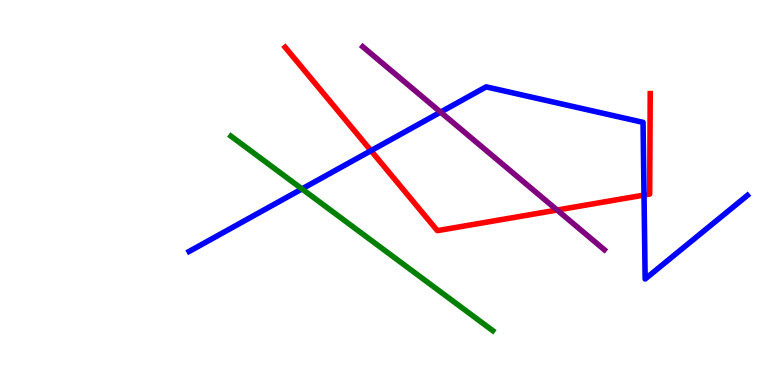[{'lines': ['blue', 'red'], 'intersections': [{'x': 4.79, 'y': 6.09}, {'x': 8.31, 'y': 4.93}]}, {'lines': ['green', 'red'], 'intersections': []}, {'lines': ['purple', 'red'], 'intersections': [{'x': 7.19, 'y': 4.54}]}, {'lines': ['blue', 'green'], 'intersections': [{'x': 3.9, 'y': 5.09}]}, {'lines': ['blue', 'purple'], 'intersections': [{'x': 5.68, 'y': 7.09}]}, {'lines': ['green', 'purple'], 'intersections': []}]